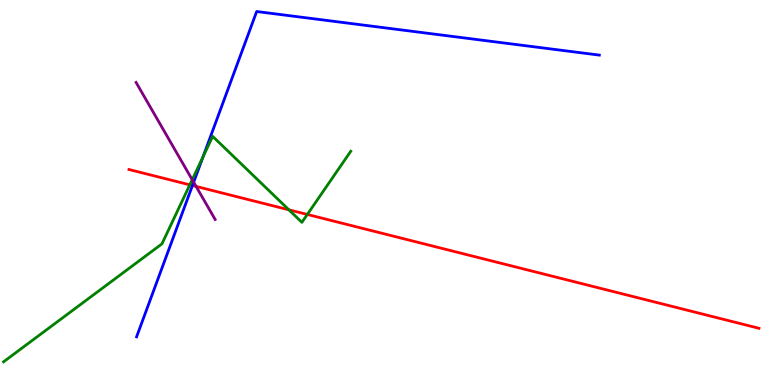[{'lines': ['blue', 'red'], 'intersections': [{'x': 2.48, 'y': 5.18}]}, {'lines': ['green', 'red'], 'intersections': [{'x': 2.45, 'y': 5.2}, {'x': 3.73, 'y': 4.55}, {'x': 3.97, 'y': 4.43}]}, {'lines': ['purple', 'red'], 'intersections': [{'x': 2.53, 'y': 5.16}]}, {'lines': ['blue', 'green'], 'intersections': [{'x': 2.62, 'y': 5.93}]}, {'lines': ['blue', 'purple'], 'intersections': [{'x': 2.5, 'y': 5.27}]}, {'lines': ['green', 'purple'], 'intersections': [{'x': 2.48, 'y': 5.33}]}]